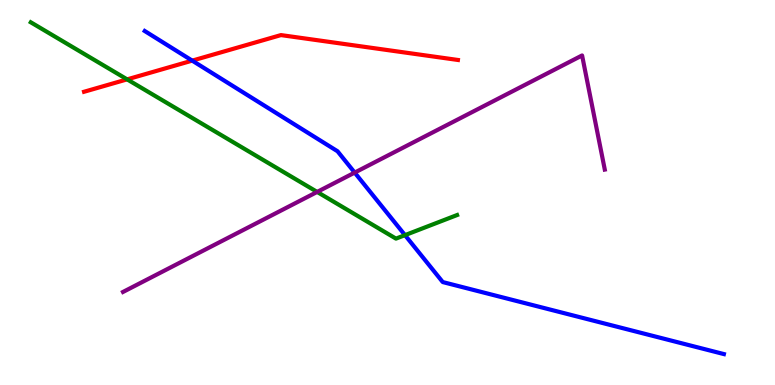[{'lines': ['blue', 'red'], 'intersections': [{'x': 2.48, 'y': 8.43}]}, {'lines': ['green', 'red'], 'intersections': [{'x': 1.64, 'y': 7.94}]}, {'lines': ['purple', 'red'], 'intersections': []}, {'lines': ['blue', 'green'], 'intersections': [{'x': 5.23, 'y': 3.89}]}, {'lines': ['blue', 'purple'], 'intersections': [{'x': 4.58, 'y': 5.52}]}, {'lines': ['green', 'purple'], 'intersections': [{'x': 4.09, 'y': 5.01}]}]